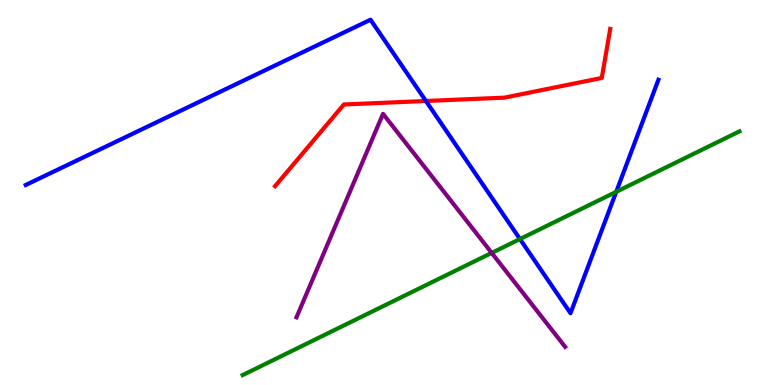[{'lines': ['blue', 'red'], 'intersections': [{'x': 5.5, 'y': 7.38}]}, {'lines': ['green', 'red'], 'intersections': []}, {'lines': ['purple', 'red'], 'intersections': []}, {'lines': ['blue', 'green'], 'intersections': [{'x': 6.71, 'y': 3.79}, {'x': 7.95, 'y': 5.02}]}, {'lines': ['blue', 'purple'], 'intersections': []}, {'lines': ['green', 'purple'], 'intersections': [{'x': 6.34, 'y': 3.43}]}]